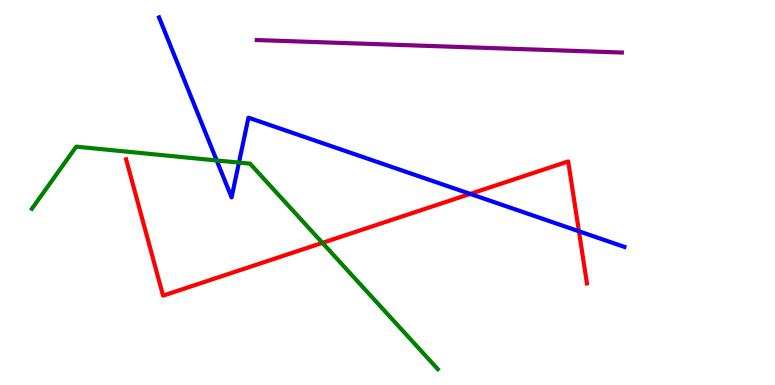[{'lines': ['blue', 'red'], 'intersections': [{'x': 6.07, 'y': 4.96}, {'x': 7.47, 'y': 3.99}]}, {'lines': ['green', 'red'], 'intersections': [{'x': 4.16, 'y': 3.69}]}, {'lines': ['purple', 'red'], 'intersections': []}, {'lines': ['blue', 'green'], 'intersections': [{'x': 2.8, 'y': 5.83}, {'x': 3.08, 'y': 5.78}]}, {'lines': ['blue', 'purple'], 'intersections': []}, {'lines': ['green', 'purple'], 'intersections': []}]